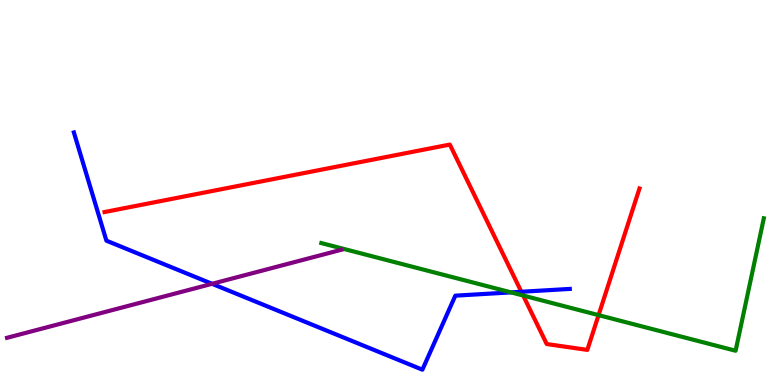[{'lines': ['blue', 'red'], 'intersections': [{'x': 6.73, 'y': 2.42}]}, {'lines': ['green', 'red'], 'intersections': [{'x': 6.75, 'y': 2.32}, {'x': 7.72, 'y': 1.81}]}, {'lines': ['purple', 'red'], 'intersections': []}, {'lines': ['blue', 'green'], 'intersections': [{'x': 6.59, 'y': 2.41}]}, {'lines': ['blue', 'purple'], 'intersections': [{'x': 2.74, 'y': 2.63}]}, {'lines': ['green', 'purple'], 'intersections': []}]